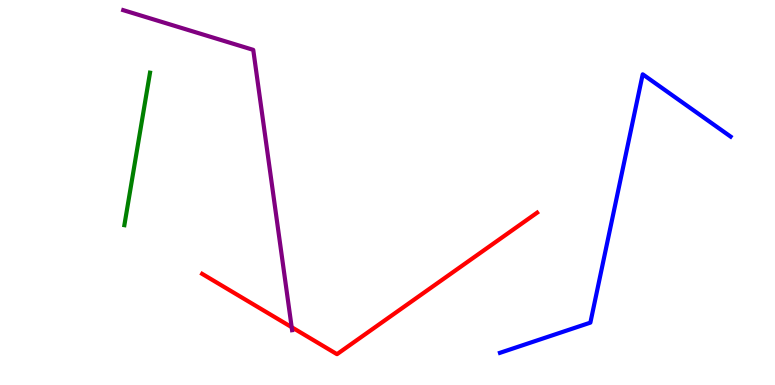[{'lines': ['blue', 'red'], 'intersections': []}, {'lines': ['green', 'red'], 'intersections': []}, {'lines': ['purple', 'red'], 'intersections': [{'x': 3.76, 'y': 1.5}]}, {'lines': ['blue', 'green'], 'intersections': []}, {'lines': ['blue', 'purple'], 'intersections': []}, {'lines': ['green', 'purple'], 'intersections': []}]